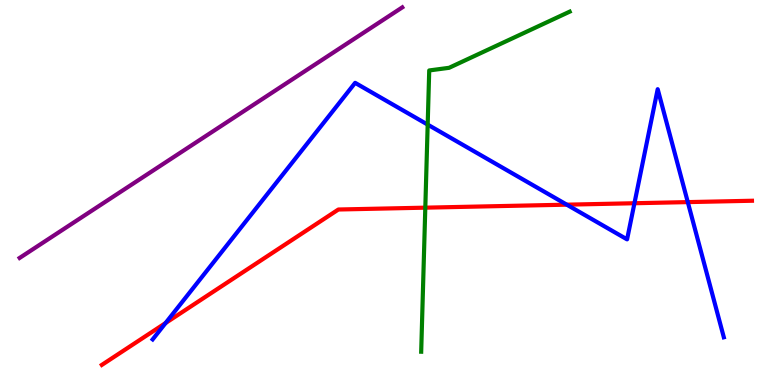[{'lines': ['blue', 'red'], 'intersections': [{'x': 2.14, 'y': 1.61}, {'x': 7.31, 'y': 4.68}, {'x': 8.19, 'y': 4.72}, {'x': 8.87, 'y': 4.75}]}, {'lines': ['green', 'red'], 'intersections': [{'x': 5.49, 'y': 4.61}]}, {'lines': ['purple', 'red'], 'intersections': []}, {'lines': ['blue', 'green'], 'intersections': [{'x': 5.52, 'y': 6.76}]}, {'lines': ['blue', 'purple'], 'intersections': []}, {'lines': ['green', 'purple'], 'intersections': []}]